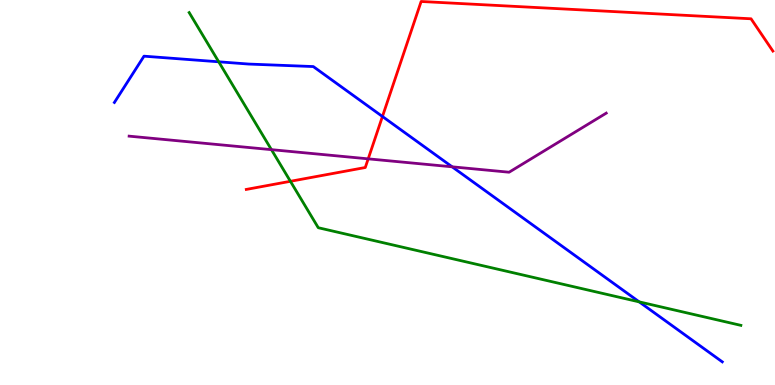[{'lines': ['blue', 'red'], 'intersections': [{'x': 4.93, 'y': 6.97}]}, {'lines': ['green', 'red'], 'intersections': [{'x': 3.75, 'y': 5.29}]}, {'lines': ['purple', 'red'], 'intersections': [{'x': 4.75, 'y': 5.87}]}, {'lines': ['blue', 'green'], 'intersections': [{'x': 2.82, 'y': 8.39}, {'x': 8.25, 'y': 2.16}]}, {'lines': ['blue', 'purple'], 'intersections': [{'x': 5.83, 'y': 5.67}]}, {'lines': ['green', 'purple'], 'intersections': [{'x': 3.5, 'y': 6.11}]}]